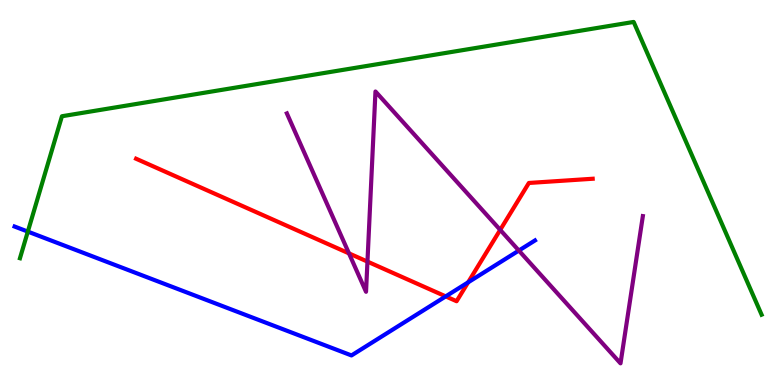[{'lines': ['blue', 'red'], 'intersections': [{'x': 5.75, 'y': 2.3}, {'x': 6.04, 'y': 2.67}]}, {'lines': ['green', 'red'], 'intersections': []}, {'lines': ['purple', 'red'], 'intersections': [{'x': 4.5, 'y': 3.42}, {'x': 4.74, 'y': 3.21}, {'x': 6.45, 'y': 4.03}]}, {'lines': ['blue', 'green'], 'intersections': [{'x': 0.359, 'y': 3.98}]}, {'lines': ['blue', 'purple'], 'intersections': [{'x': 6.69, 'y': 3.49}]}, {'lines': ['green', 'purple'], 'intersections': []}]